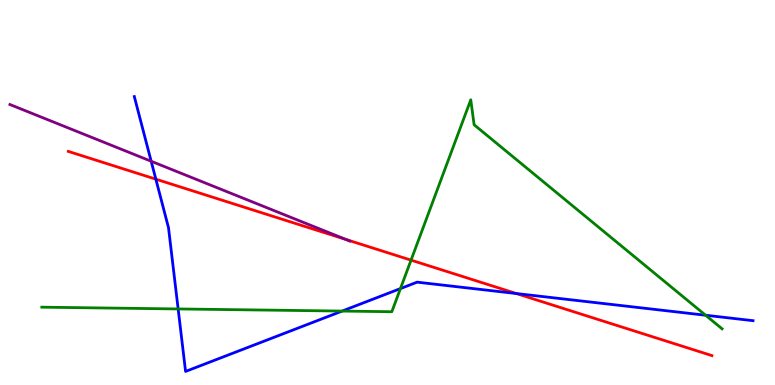[{'lines': ['blue', 'red'], 'intersections': [{'x': 2.01, 'y': 5.35}, {'x': 6.66, 'y': 2.38}]}, {'lines': ['green', 'red'], 'intersections': [{'x': 5.3, 'y': 3.24}]}, {'lines': ['purple', 'red'], 'intersections': [{'x': 4.47, 'y': 3.78}]}, {'lines': ['blue', 'green'], 'intersections': [{'x': 2.3, 'y': 1.98}, {'x': 4.41, 'y': 1.92}, {'x': 5.17, 'y': 2.5}, {'x': 9.1, 'y': 1.81}]}, {'lines': ['blue', 'purple'], 'intersections': [{'x': 1.95, 'y': 5.81}]}, {'lines': ['green', 'purple'], 'intersections': []}]